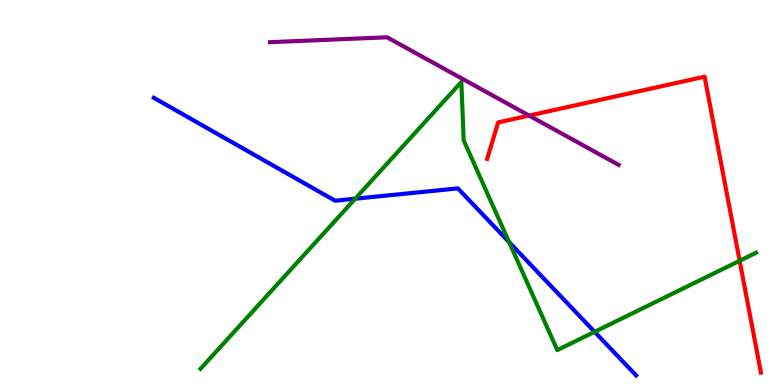[{'lines': ['blue', 'red'], 'intersections': []}, {'lines': ['green', 'red'], 'intersections': [{'x': 9.54, 'y': 3.23}]}, {'lines': ['purple', 'red'], 'intersections': [{'x': 6.83, 'y': 7.0}]}, {'lines': ['blue', 'green'], 'intersections': [{'x': 4.58, 'y': 4.84}, {'x': 6.57, 'y': 3.71}, {'x': 7.67, 'y': 1.38}]}, {'lines': ['blue', 'purple'], 'intersections': []}, {'lines': ['green', 'purple'], 'intersections': []}]